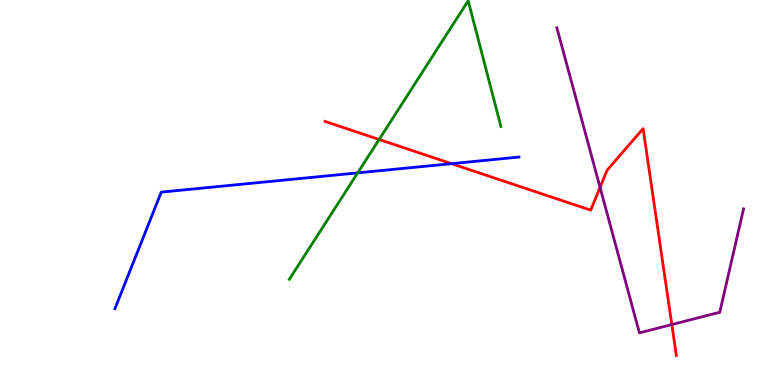[{'lines': ['blue', 'red'], 'intersections': [{'x': 5.83, 'y': 5.75}]}, {'lines': ['green', 'red'], 'intersections': [{'x': 4.89, 'y': 6.38}]}, {'lines': ['purple', 'red'], 'intersections': [{'x': 7.74, 'y': 5.13}, {'x': 8.67, 'y': 1.57}]}, {'lines': ['blue', 'green'], 'intersections': [{'x': 4.62, 'y': 5.51}]}, {'lines': ['blue', 'purple'], 'intersections': []}, {'lines': ['green', 'purple'], 'intersections': []}]